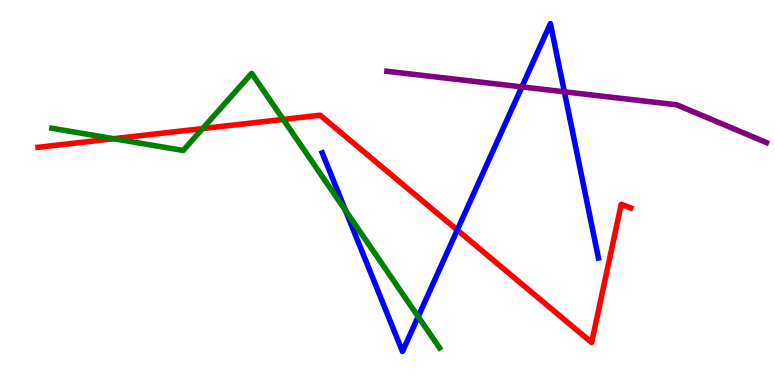[{'lines': ['blue', 'red'], 'intersections': [{'x': 5.9, 'y': 4.03}]}, {'lines': ['green', 'red'], 'intersections': [{'x': 1.47, 'y': 6.4}, {'x': 2.61, 'y': 6.66}, {'x': 3.65, 'y': 6.9}]}, {'lines': ['purple', 'red'], 'intersections': []}, {'lines': ['blue', 'green'], 'intersections': [{'x': 4.46, 'y': 4.53}, {'x': 5.4, 'y': 1.78}]}, {'lines': ['blue', 'purple'], 'intersections': [{'x': 6.73, 'y': 7.74}, {'x': 7.28, 'y': 7.62}]}, {'lines': ['green', 'purple'], 'intersections': []}]